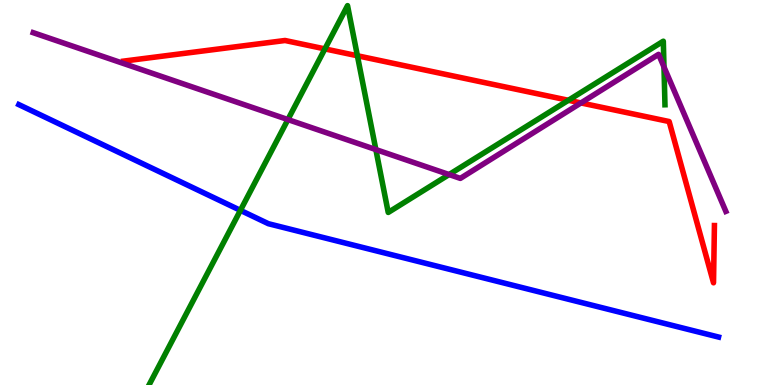[{'lines': ['blue', 'red'], 'intersections': []}, {'lines': ['green', 'red'], 'intersections': [{'x': 4.19, 'y': 8.73}, {'x': 4.61, 'y': 8.55}, {'x': 7.33, 'y': 7.4}]}, {'lines': ['purple', 'red'], 'intersections': [{'x': 7.5, 'y': 7.33}]}, {'lines': ['blue', 'green'], 'intersections': [{'x': 3.1, 'y': 4.54}]}, {'lines': ['blue', 'purple'], 'intersections': []}, {'lines': ['green', 'purple'], 'intersections': [{'x': 3.72, 'y': 6.89}, {'x': 4.85, 'y': 6.12}, {'x': 5.79, 'y': 5.47}, {'x': 8.57, 'y': 8.26}]}]